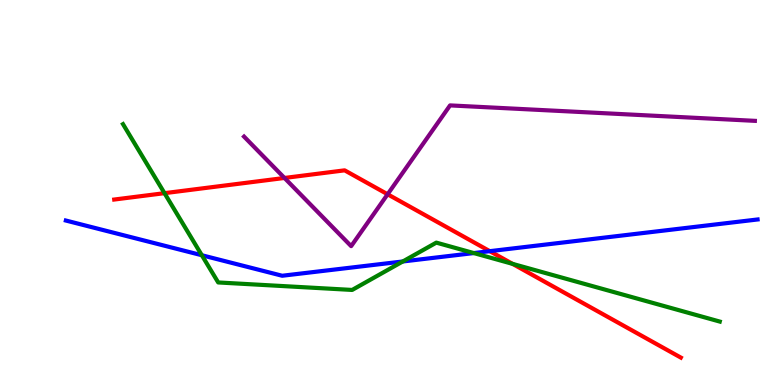[{'lines': ['blue', 'red'], 'intersections': [{'x': 6.32, 'y': 3.48}]}, {'lines': ['green', 'red'], 'intersections': [{'x': 2.12, 'y': 4.98}, {'x': 6.61, 'y': 3.15}]}, {'lines': ['purple', 'red'], 'intersections': [{'x': 3.67, 'y': 5.38}, {'x': 5.0, 'y': 4.95}]}, {'lines': ['blue', 'green'], 'intersections': [{'x': 2.6, 'y': 3.37}, {'x': 5.2, 'y': 3.21}, {'x': 6.11, 'y': 3.43}]}, {'lines': ['blue', 'purple'], 'intersections': []}, {'lines': ['green', 'purple'], 'intersections': []}]